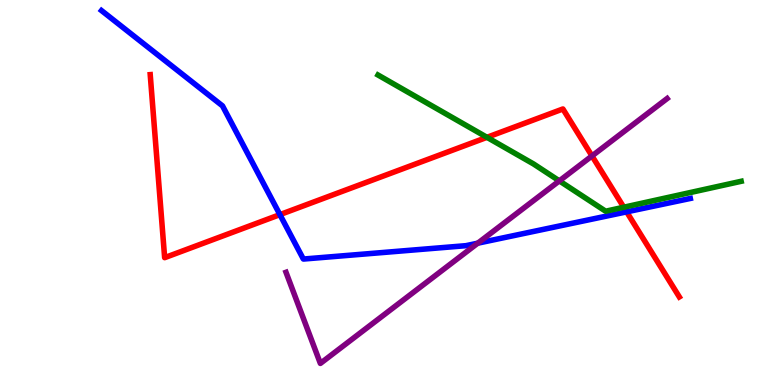[{'lines': ['blue', 'red'], 'intersections': [{'x': 3.61, 'y': 4.43}, {'x': 8.09, 'y': 4.5}]}, {'lines': ['green', 'red'], 'intersections': [{'x': 6.28, 'y': 6.43}, {'x': 8.05, 'y': 4.62}]}, {'lines': ['purple', 'red'], 'intersections': [{'x': 7.64, 'y': 5.95}]}, {'lines': ['blue', 'green'], 'intersections': []}, {'lines': ['blue', 'purple'], 'intersections': [{'x': 6.16, 'y': 3.68}]}, {'lines': ['green', 'purple'], 'intersections': [{'x': 7.22, 'y': 5.3}]}]